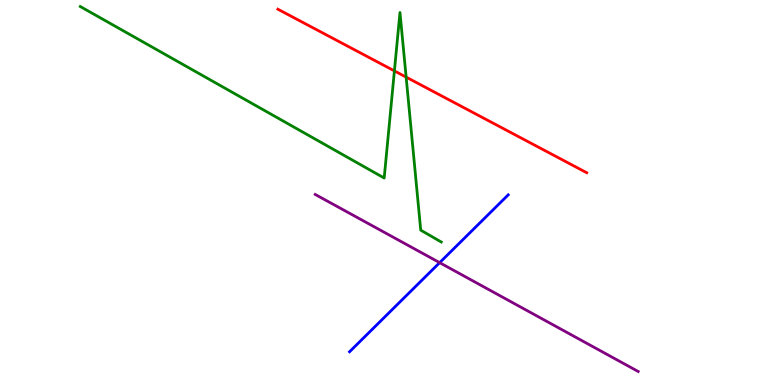[{'lines': ['blue', 'red'], 'intersections': []}, {'lines': ['green', 'red'], 'intersections': [{'x': 5.09, 'y': 8.16}, {'x': 5.24, 'y': 8.0}]}, {'lines': ['purple', 'red'], 'intersections': []}, {'lines': ['blue', 'green'], 'intersections': []}, {'lines': ['blue', 'purple'], 'intersections': [{'x': 5.67, 'y': 3.18}]}, {'lines': ['green', 'purple'], 'intersections': []}]